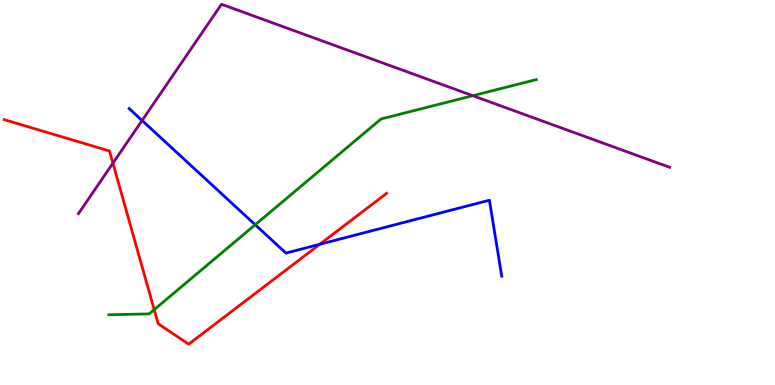[{'lines': ['blue', 'red'], 'intersections': [{'x': 4.13, 'y': 3.65}]}, {'lines': ['green', 'red'], 'intersections': [{'x': 1.99, 'y': 1.96}]}, {'lines': ['purple', 'red'], 'intersections': [{'x': 1.46, 'y': 5.76}]}, {'lines': ['blue', 'green'], 'intersections': [{'x': 3.29, 'y': 4.16}]}, {'lines': ['blue', 'purple'], 'intersections': [{'x': 1.83, 'y': 6.87}]}, {'lines': ['green', 'purple'], 'intersections': [{'x': 6.1, 'y': 7.51}]}]